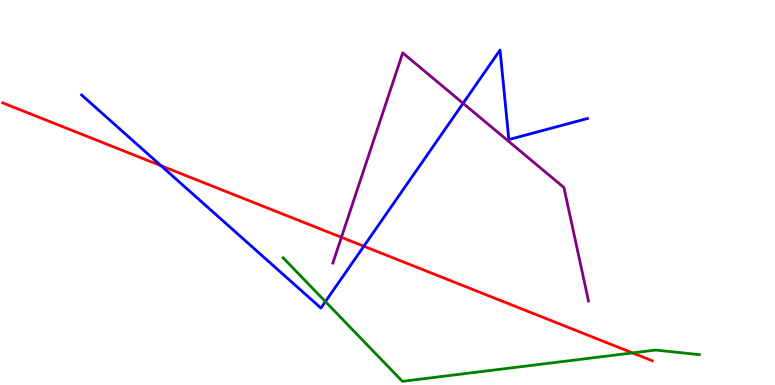[{'lines': ['blue', 'red'], 'intersections': [{'x': 2.08, 'y': 5.7}, {'x': 4.69, 'y': 3.6}]}, {'lines': ['green', 'red'], 'intersections': [{'x': 8.16, 'y': 0.834}]}, {'lines': ['purple', 'red'], 'intersections': [{'x': 4.41, 'y': 3.84}]}, {'lines': ['blue', 'green'], 'intersections': [{'x': 4.2, 'y': 2.17}]}, {'lines': ['blue', 'purple'], 'intersections': [{'x': 5.98, 'y': 7.32}]}, {'lines': ['green', 'purple'], 'intersections': []}]